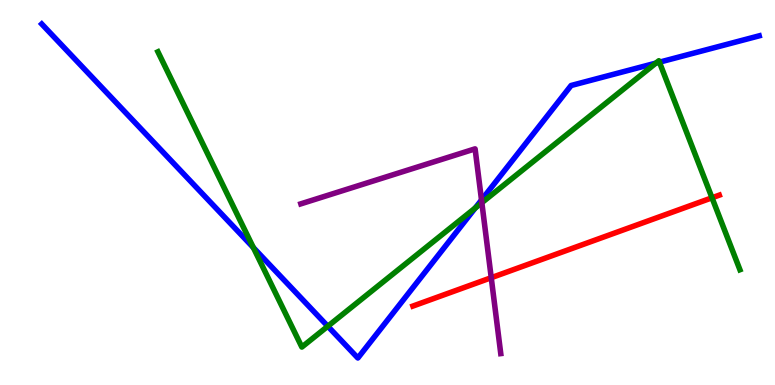[{'lines': ['blue', 'red'], 'intersections': []}, {'lines': ['green', 'red'], 'intersections': [{'x': 9.19, 'y': 4.86}]}, {'lines': ['purple', 'red'], 'intersections': [{'x': 6.34, 'y': 2.79}]}, {'lines': ['blue', 'green'], 'intersections': [{'x': 3.27, 'y': 3.57}, {'x': 4.23, 'y': 1.53}, {'x': 6.13, 'y': 4.6}, {'x': 8.46, 'y': 8.36}, {'x': 8.51, 'y': 8.38}]}, {'lines': ['blue', 'purple'], 'intersections': [{'x': 6.21, 'y': 4.81}]}, {'lines': ['green', 'purple'], 'intersections': [{'x': 6.22, 'y': 4.73}]}]